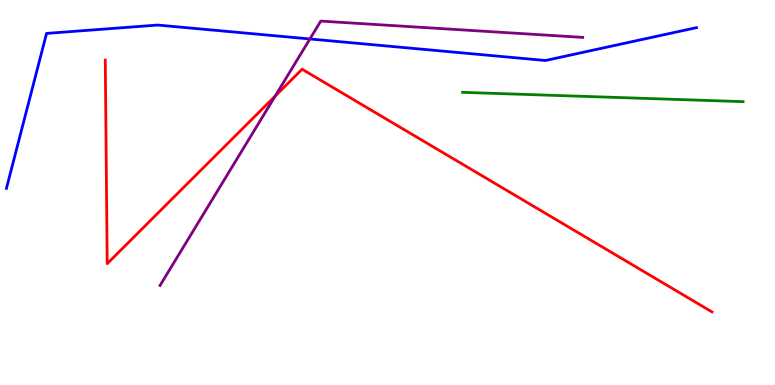[{'lines': ['blue', 'red'], 'intersections': []}, {'lines': ['green', 'red'], 'intersections': []}, {'lines': ['purple', 'red'], 'intersections': [{'x': 3.55, 'y': 7.51}]}, {'lines': ['blue', 'green'], 'intersections': []}, {'lines': ['blue', 'purple'], 'intersections': [{'x': 4.0, 'y': 8.99}]}, {'lines': ['green', 'purple'], 'intersections': []}]